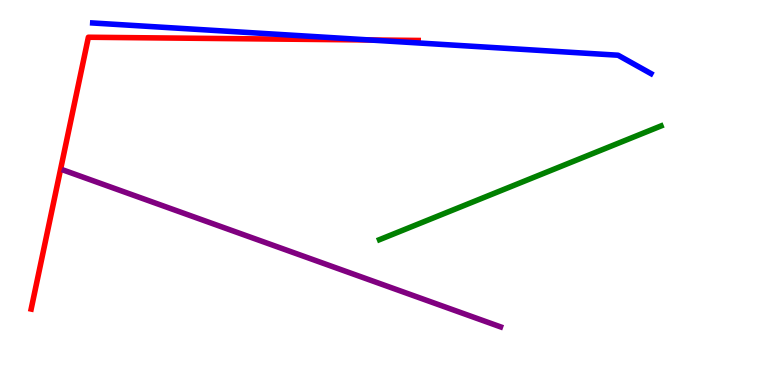[{'lines': ['blue', 'red'], 'intersections': [{'x': 4.77, 'y': 8.96}]}, {'lines': ['green', 'red'], 'intersections': []}, {'lines': ['purple', 'red'], 'intersections': []}, {'lines': ['blue', 'green'], 'intersections': []}, {'lines': ['blue', 'purple'], 'intersections': []}, {'lines': ['green', 'purple'], 'intersections': []}]